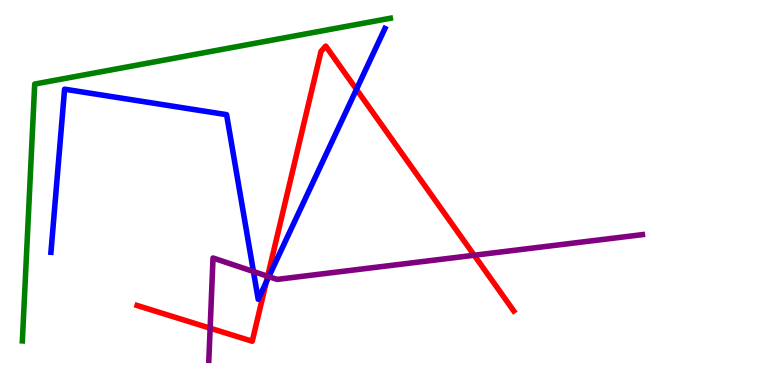[{'lines': ['blue', 'red'], 'intersections': [{'x': 3.44, 'y': 2.67}, {'x': 4.6, 'y': 7.68}]}, {'lines': ['green', 'red'], 'intersections': []}, {'lines': ['purple', 'red'], 'intersections': [{'x': 2.71, 'y': 1.48}, {'x': 3.45, 'y': 2.82}, {'x': 6.12, 'y': 3.37}]}, {'lines': ['blue', 'green'], 'intersections': []}, {'lines': ['blue', 'purple'], 'intersections': [{'x': 3.27, 'y': 2.95}, {'x': 3.47, 'y': 2.81}]}, {'lines': ['green', 'purple'], 'intersections': []}]